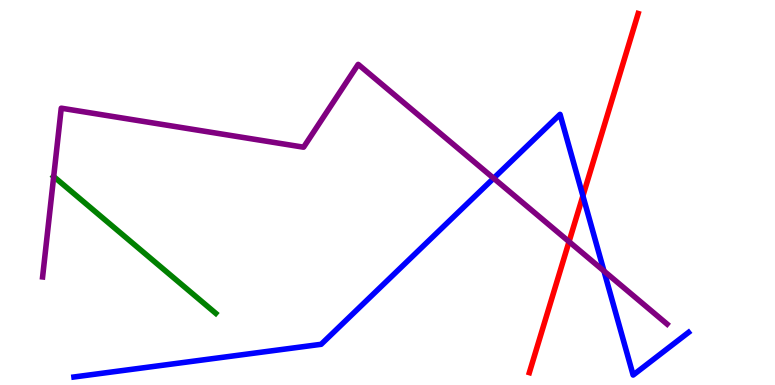[{'lines': ['blue', 'red'], 'intersections': [{'x': 7.52, 'y': 4.91}]}, {'lines': ['green', 'red'], 'intersections': []}, {'lines': ['purple', 'red'], 'intersections': [{'x': 7.34, 'y': 3.72}]}, {'lines': ['blue', 'green'], 'intersections': []}, {'lines': ['blue', 'purple'], 'intersections': [{'x': 6.37, 'y': 5.37}, {'x': 7.79, 'y': 2.96}]}, {'lines': ['green', 'purple'], 'intersections': [{'x': 0.693, 'y': 5.41}]}]